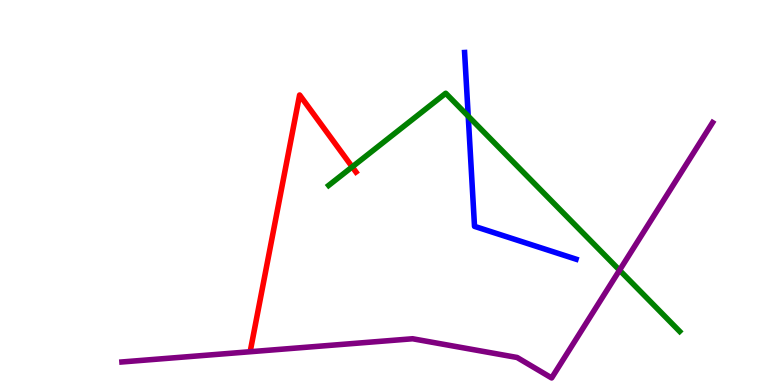[{'lines': ['blue', 'red'], 'intersections': []}, {'lines': ['green', 'red'], 'intersections': [{'x': 4.54, 'y': 5.67}]}, {'lines': ['purple', 'red'], 'intersections': []}, {'lines': ['blue', 'green'], 'intersections': [{'x': 6.04, 'y': 6.98}]}, {'lines': ['blue', 'purple'], 'intersections': []}, {'lines': ['green', 'purple'], 'intersections': [{'x': 7.99, 'y': 2.98}]}]